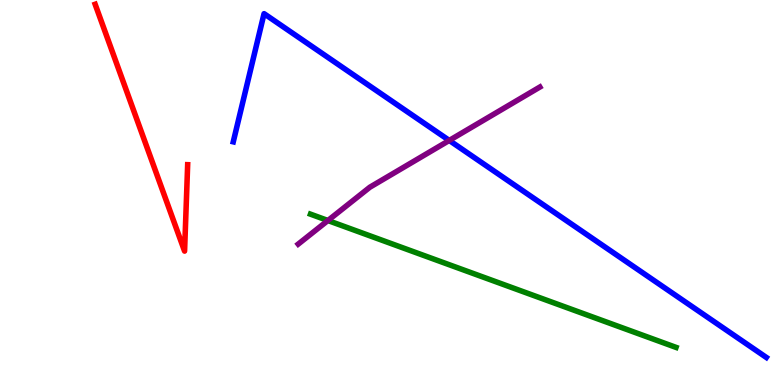[{'lines': ['blue', 'red'], 'intersections': []}, {'lines': ['green', 'red'], 'intersections': []}, {'lines': ['purple', 'red'], 'intersections': []}, {'lines': ['blue', 'green'], 'intersections': []}, {'lines': ['blue', 'purple'], 'intersections': [{'x': 5.8, 'y': 6.35}]}, {'lines': ['green', 'purple'], 'intersections': [{'x': 4.23, 'y': 4.27}]}]